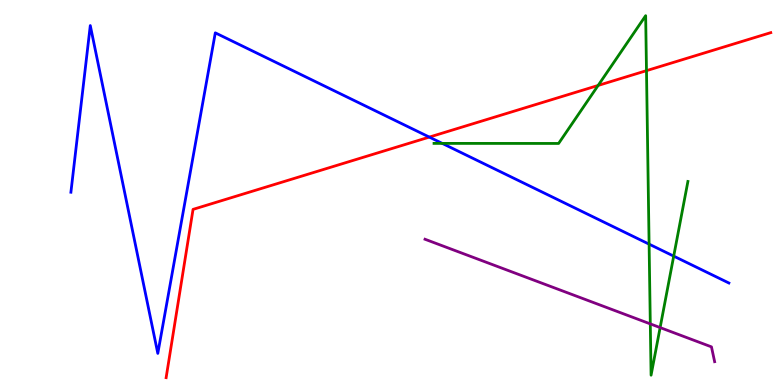[{'lines': ['blue', 'red'], 'intersections': [{'x': 5.54, 'y': 6.44}]}, {'lines': ['green', 'red'], 'intersections': [{'x': 7.72, 'y': 7.78}, {'x': 8.34, 'y': 8.16}]}, {'lines': ['purple', 'red'], 'intersections': []}, {'lines': ['blue', 'green'], 'intersections': [{'x': 5.71, 'y': 6.28}, {'x': 8.38, 'y': 3.66}, {'x': 8.69, 'y': 3.35}]}, {'lines': ['blue', 'purple'], 'intersections': []}, {'lines': ['green', 'purple'], 'intersections': [{'x': 8.39, 'y': 1.59}, {'x': 8.52, 'y': 1.49}]}]